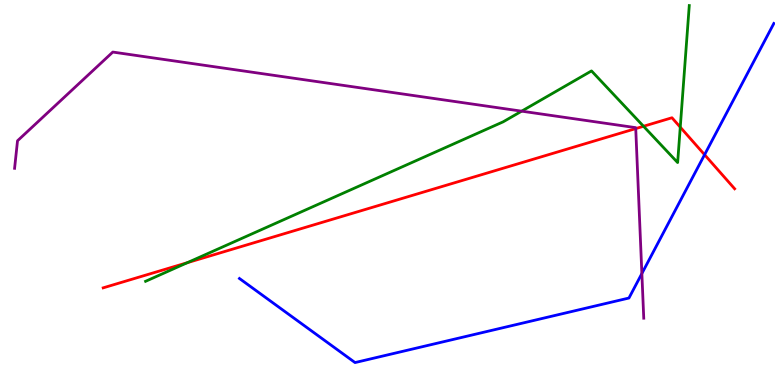[{'lines': ['blue', 'red'], 'intersections': [{'x': 9.09, 'y': 5.98}]}, {'lines': ['green', 'red'], 'intersections': [{'x': 2.42, 'y': 3.18}, {'x': 8.3, 'y': 6.72}, {'x': 8.78, 'y': 6.7}]}, {'lines': ['purple', 'red'], 'intersections': [{'x': 8.2, 'y': 6.66}]}, {'lines': ['blue', 'green'], 'intersections': []}, {'lines': ['blue', 'purple'], 'intersections': [{'x': 8.28, 'y': 2.89}]}, {'lines': ['green', 'purple'], 'intersections': [{'x': 6.73, 'y': 7.11}]}]